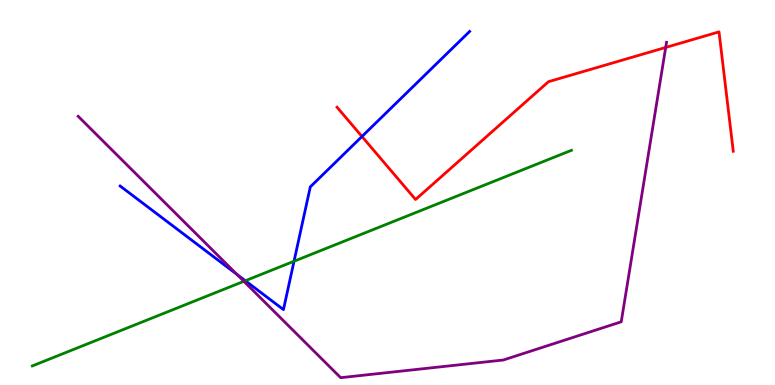[{'lines': ['blue', 'red'], 'intersections': [{'x': 4.67, 'y': 6.45}]}, {'lines': ['green', 'red'], 'intersections': []}, {'lines': ['purple', 'red'], 'intersections': [{'x': 8.59, 'y': 8.77}]}, {'lines': ['blue', 'green'], 'intersections': [{'x': 3.17, 'y': 2.71}, {'x': 3.79, 'y': 3.21}]}, {'lines': ['blue', 'purple'], 'intersections': [{'x': 3.06, 'y': 2.87}]}, {'lines': ['green', 'purple'], 'intersections': [{'x': 3.15, 'y': 2.69}]}]